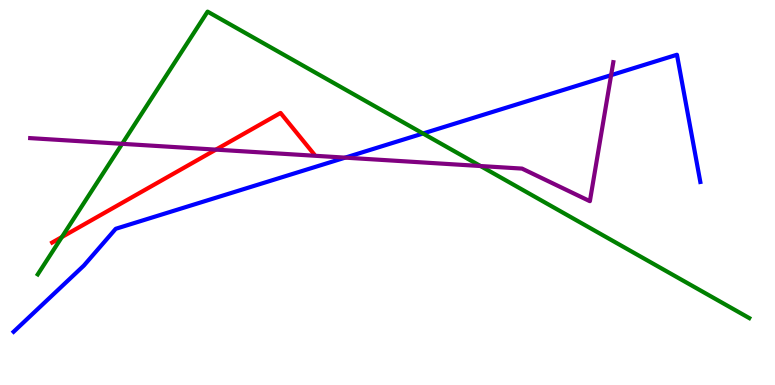[{'lines': ['blue', 'red'], 'intersections': []}, {'lines': ['green', 'red'], 'intersections': [{'x': 0.799, 'y': 3.84}]}, {'lines': ['purple', 'red'], 'intersections': [{'x': 2.79, 'y': 6.11}]}, {'lines': ['blue', 'green'], 'intersections': [{'x': 5.46, 'y': 6.53}]}, {'lines': ['blue', 'purple'], 'intersections': [{'x': 4.45, 'y': 5.91}, {'x': 7.89, 'y': 8.05}]}, {'lines': ['green', 'purple'], 'intersections': [{'x': 1.58, 'y': 6.26}, {'x': 6.2, 'y': 5.69}]}]